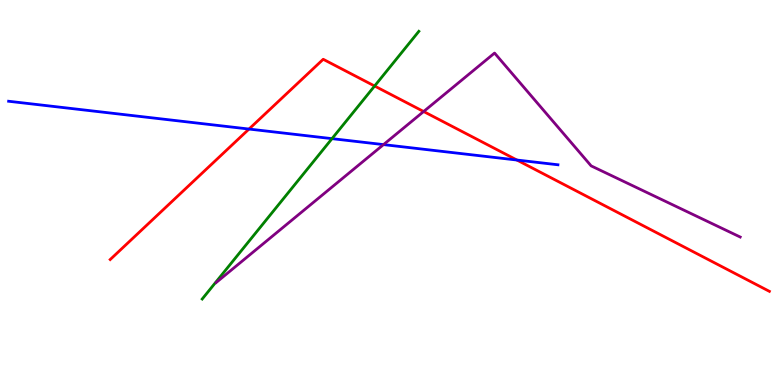[{'lines': ['blue', 'red'], 'intersections': [{'x': 3.21, 'y': 6.65}, {'x': 6.67, 'y': 5.84}]}, {'lines': ['green', 'red'], 'intersections': [{'x': 4.83, 'y': 7.77}]}, {'lines': ['purple', 'red'], 'intersections': [{'x': 5.47, 'y': 7.1}]}, {'lines': ['blue', 'green'], 'intersections': [{'x': 4.28, 'y': 6.4}]}, {'lines': ['blue', 'purple'], 'intersections': [{'x': 4.95, 'y': 6.24}]}, {'lines': ['green', 'purple'], 'intersections': []}]